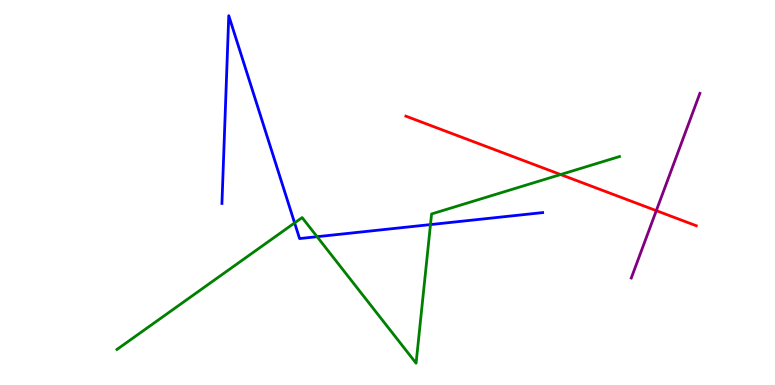[{'lines': ['blue', 'red'], 'intersections': []}, {'lines': ['green', 'red'], 'intersections': [{'x': 7.23, 'y': 5.47}]}, {'lines': ['purple', 'red'], 'intersections': [{'x': 8.47, 'y': 4.53}]}, {'lines': ['blue', 'green'], 'intersections': [{'x': 3.8, 'y': 4.21}, {'x': 4.09, 'y': 3.85}, {'x': 5.55, 'y': 4.17}]}, {'lines': ['blue', 'purple'], 'intersections': []}, {'lines': ['green', 'purple'], 'intersections': []}]